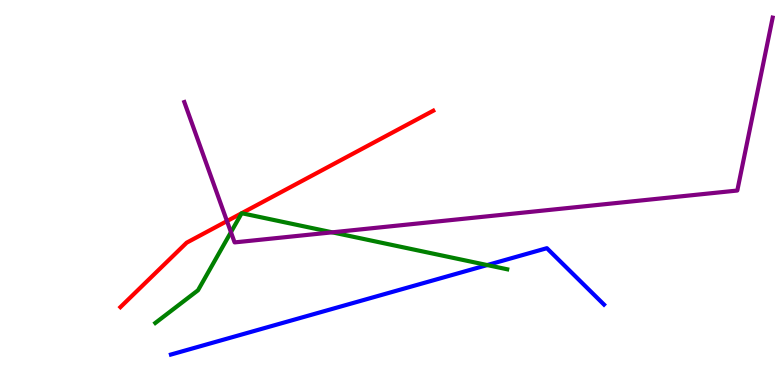[{'lines': ['blue', 'red'], 'intersections': []}, {'lines': ['green', 'red'], 'intersections': [{'x': 3.12, 'y': 4.46}, {'x': 3.12, 'y': 4.46}]}, {'lines': ['purple', 'red'], 'intersections': [{'x': 2.93, 'y': 4.26}]}, {'lines': ['blue', 'green'], 'intersections': [{'x': 6.29, 'y': 3.12}]}, {'lines': ['blue', 'purple'], 'intersections': []}, {'lines': ['green', 'purple'], 'intersections': [{'x': 2.98, 'y': 3.97}, {'x': 4.29, 'y': 3.97}]}]